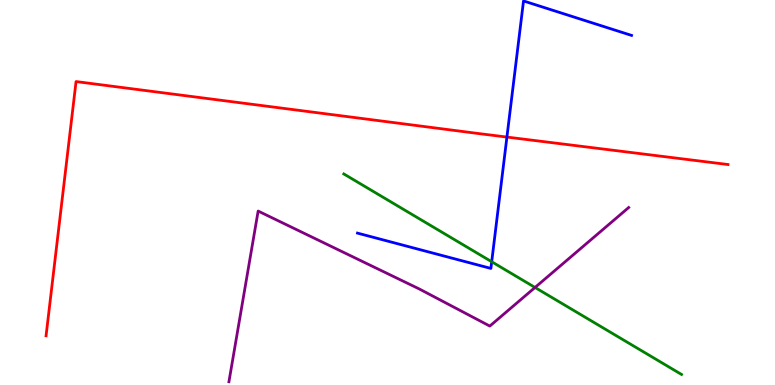[{'lines': ['blue', 'red'], 'intersections': [{'x': 6.54, 'y': 6.44}]}, {'lines': ['green', 'red'], 'intersections': []}, {'lines': ['purple', 'red'], 'intersections': []}, {'lines': ['blue', 'green'], 'intersections': [{'x': 6.34, 'y': 3.2}]}, {'lines': ['blue', 'purple'], 'intersections': []}, {'lines': ['green', 'purple'], 'intersections': [{'x': 6.9, 'y': 2.53}]}]